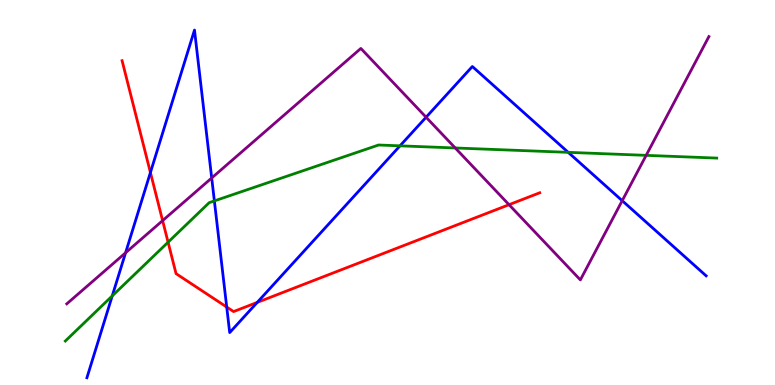[{'lines': ['blue', 'red'], 'intersections': [{'x': 1.94, 'y': 5.52}, {'x': 2.93, 'y': 2.02}, {'x': 3.32, 'y': 2.15}]}, {'lines': ['green', 'red'], 'intersections': [{'x': 2.17, 'y': 3.71}]}, {'lines': ['purple', 'red'], 'intersections': [{'x': 2.1, 'y': 4.27}, {'x': 6.57, 'y': 4.68}]}, {'lines': ['blue', 'green'], 'intersections': [{'x': 1.45, 'y': 2.31}, {'x': 2.77, 'y': 4.78}, {'x': 5.16, 'y': 6.21}, {'x': 7.33, 'y': 6.04}]}, {'lines': ['blue', 'purple'], 'intersections': [{'x': 1.62, 'y': 3.43}, {'x': 2.73, 'y': 5.38}, {'x': 5.5, 'y': 6.96}, {'x': 8.03, 'y': 4.79}]}, {'lines': ['green', 'purple'], 'intersections': [{'x': 5.87, 'y': 6.16}, {'x': 8.34, 'y': 5.96}]}]